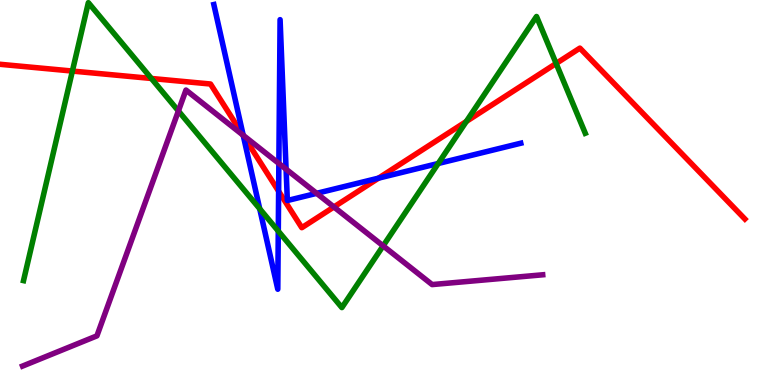[{'lines': ['blue', 'red'], 'intersections': [{'x': 3.14, 'y': 6.48}, {'x': 3.6, 'y': 5.03}, {'x': 4.88, 'y': 5.37}]}, {'lines': ['green', 'red'], 'intersections': [{'x': 0.934, 'y': 8.15}, {'x': 1.95, 'y': 7.96}, {'x': 6.02, 'y': 6.85}, {'x': 7.18, 'y': 8.35}]}, {'lines': ['purple', 'red'], 'intersections': [{'x': 3.13, 'y': 6.49}, {'x': 4.31, 'y': 4.62}]}, {'lines': ['blue', 'green'], 'intersections': [{'x': 3.35, 'y': 4.58}, {'x': 3.59, 'y': 4.0}, {'x': 5.65, 'y': 5.75}]}, {'lines': ['blue', 'purple'], 'intersections': [{'x': 3.14, 'y': 6.49}, {'x': 3.6, 'y': 5.75}, {'x': 3.69, 'y': 5.61}, {'x': 4.09, 'y': 4.98}]}, {'lines': ['green', 'purple'], 'intersections': [{'x': 2.3, 'y': 7.12}, {'x': 4.94, 'y': 3.61}]}]